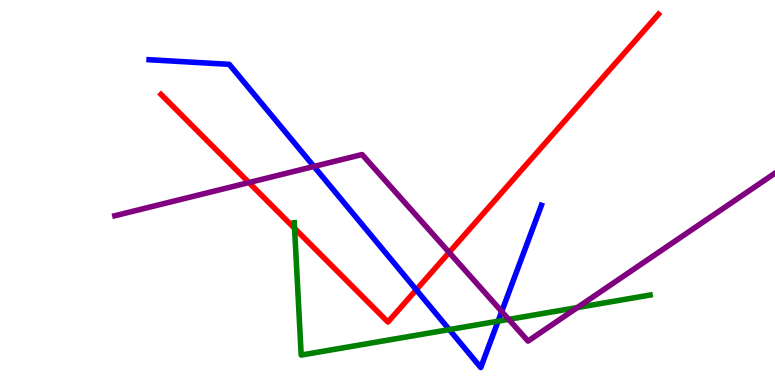[{'lines': ['blue', 'red'], 'intersections': [{'x': 5.37, 'y': 2.47}]}, {'lines': ['green', 'red'], 'intersections': [{'x': 3.8, 'y': 4.07}]}, {'lines': ['purple', 'red'], 'intersections': [{'x': 3.21, 'y': 5.26}, {'x': 5.8, 'y': 3.44}]}, {'lines': ['blue', 'green'], 'intersections': [{'x': 5.8, 'y': 1.44}, {'x': 6.43, 'y': 1.66}]}, {'lines': ['blue', 'purple'], 'intersections': [{'x': 4.05, 'y': 5.68}, {'x': 6.47, 'y': 1.91}]}, {'lines': ['green', 'purple'], 'intersections': [{'x': 6.56, 'y': 1.7}, {'x': 7.45, 'y': 2.01}]}]